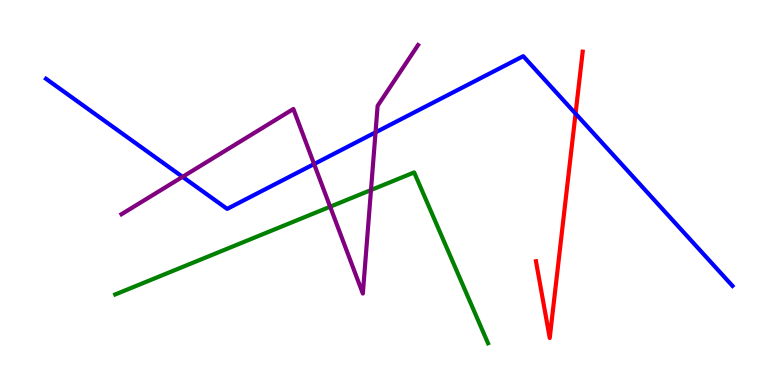[{'lines': ['blue', 'red'], 'intersections': [{'x': 7.43, 'y': 7.05}]}, {'lines': ['green', 'red'], 'intersections': []}, {'lines': ['purple', 'red'], 'intersections': []}, {'lines': ['blue', 'green'], 'intersections': []}, {'lines': ['blue', 'purple'], 'intersections': [{'x': 2.36, 'y': 5.41}, {'x': 4.05, 'y': 5.74}, {'x': 4.85, 'y': 6.56}]}, {'lines': ['green', 'purple'], 'intersections': [{'x': 4.26, 'y': 4.63}, {'x': 4.79, 'y': 5.06}]}]